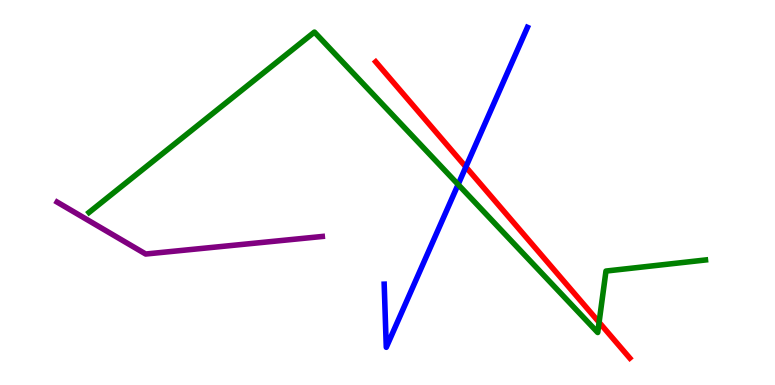[{'lines': ['blue', 'red'], 'intersections': [{'x': 6.01, 'y': 5.66}]}, {'lines': ['green', 'red'], 'intersections': [{'x': 7.73, 'y': 1.63}]}, {'lines': ['purple', 'red'], 'intersections': []}, {'lines': ['blue', 'green'], 'intersections': [{'x': 5.91, 'y': 5.21}]}, {'lines': ['blue', 'purple'], 'intersections': []}, {'lines': ['green', 'purple'], 'intersections': []}]